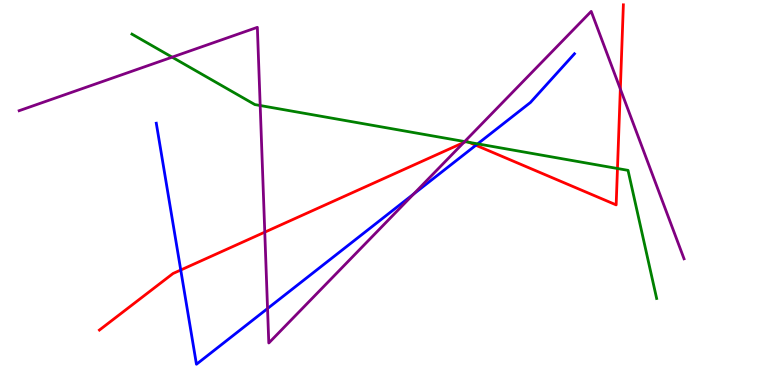[{'lines': ['blue', 'red'], 'intersections': [{'x': 2.33, 'y': 2.99}, {'x': 6.14, 'y': 6.23}]}, {'lines': ['green', 'red'], 'intersections': [{'x': 6.01, 'y': 6.32}, {'x': 6.05, 'y': 6.3}, {'x': 7.97, 'y': 5.62}]}, {'lines': ['purple', 'red'], 'intersections': [{'x': 3.42, 'y': 3.97}, {'x': 5.98, 'y': 6.3}, {'x': 8.0, 'y': 7.69}]}, {'lines': ['blue', 'green'], 'intersections': [{'x': 6.16, 'y': 6.26}]}, {'lines': ['blue', 'purple'], 'intersections': [{'x': 3.45, 'y': 1.99}, {'x': 5.34, 'y': 4.96}]}, {'lines': ['green', 'purple'], 'intersections': [{'x': 2.22, 'y': 8.52}, {'x': 3.36, 'y': 7.26}, {'x': 6.0, 'y': 6.32}]}]